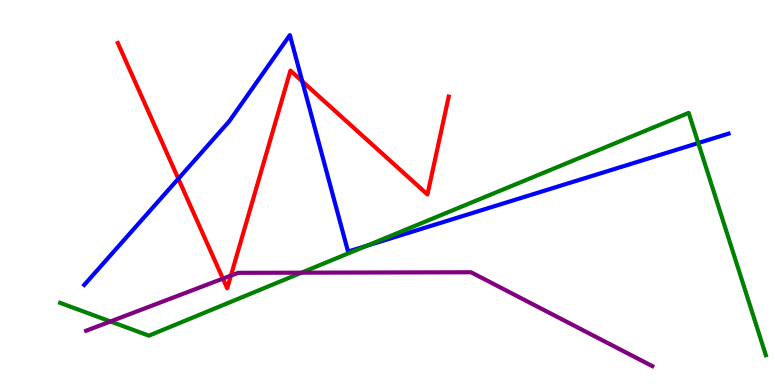[{'lines': ['blue', 'red'], 'intersections': [{'x': 2.3, 'y': 5.36}, {'x': 3.9, 'y': 7.89}]}, {'lines': ['green', 'red'], 'intersections': []}, {'lines': ['purple', 'red'], 'intersections': [{'x': 2.88, 'y': 2.76}, {'x': 2.98, 'y': 2.84}]}, {'lines': ['blue', 'green'], 'intersections': [{'x': 4.73, 'y': 3.61}, {'x': 9.01, 'y': 6.28}]}, {'lines': ['blue', 'purple'], 'intersections': []}, {'lines': ['green', 'purple'], 'intersections': [{'x': 1.43, 'y': 1.65}, {'x': 3.89, 'y': 2.92}]}]